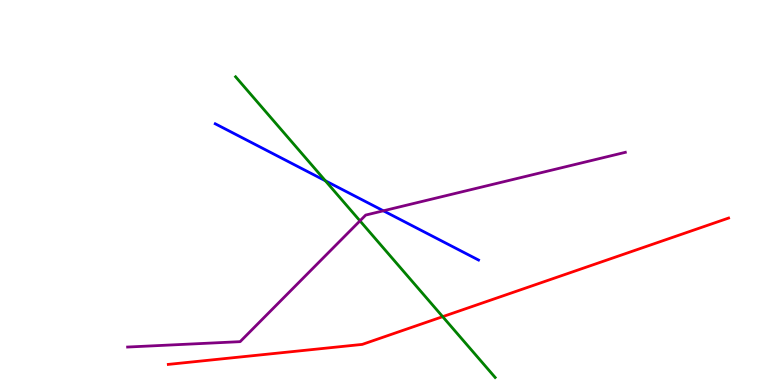[{'lines': ['blue', 'red'], 'intersections': []}, {'lines': ['green', 'red'], 'intersections': [{'x': 5.71, 'y': 1.77}]}, {'lines': ['purple', 'red'], 'intersections': []}, {'lines': ['blue', 'green'], 'intersections': [{'x': 4.2, 'y': 5.3}]}, {'lines': ['blue', 'purple'], 'intersections': [{'x': 4.95, 'y': 4.52}]}, {'lines': ['green', 'purple'], 'intersections': [{'x': 4.64, 'y': 4.26}]}]